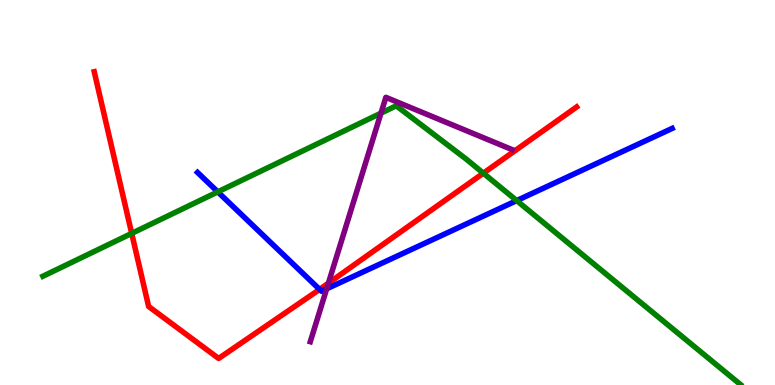[{'lines': ['blue', 'red'], 'intersections': [{'x': 4.12, 'y': 2.48}]}, {'lines': ['green', 'red'], 'intersections': [{'x': 1.7, 'y': 3.94}, {'x': 6.24, 'y': 5.5}]}, {'lines': ['purple', 'red'], 'intersections': [{'x': 4.24, 'y': 2.65}]}, {'lines': ['blue', 'green'], 'intersections': [{'x': 2.81, 'y': 5.02}, {'x': 6.67, 'y': 4.79}]}, {'lines': ['blue', 'purple'], 'intersections': [{'x': 4.21, 'y': 2.5}]}, {'lines': ['green', 'purple'], 'intersections': [{'x': 4.92, 'y': 7.06}]}]